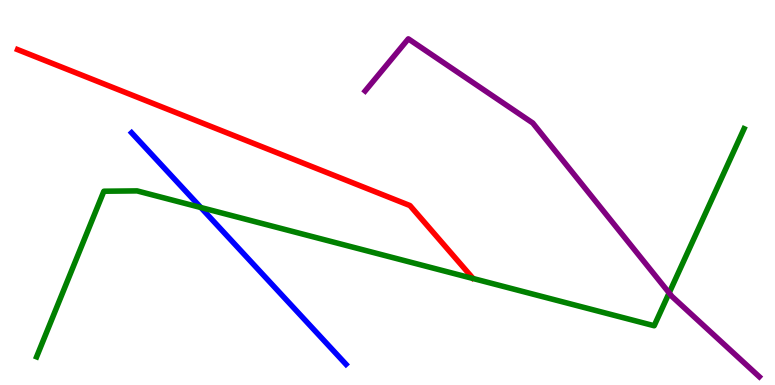[{'lines': ['blue', 'red'], 'intersections': []}, {'lines': ['green', 'red'], 'intersections': []}, {'lines': ['purple', 'red'], 'intersections': []}, {'lines': ['blue', 'green'], 'intersections': [{'x': 2.59, 'y': 4.61}]}, {'lines': ['blue', 'purple'], 'intersections': []}, {'lines': ['green', 'purple'], 'intersections': [{'x': 8.63, 'y': 2.39}]}]